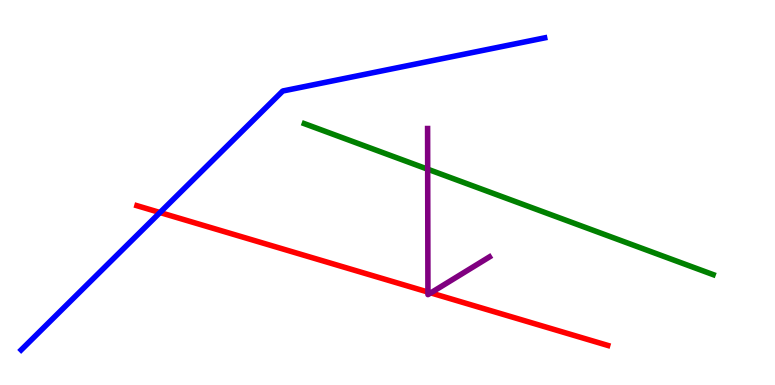[{'lines': ['blue', 'red'], 'intersections': [{'x': 2.06, 'y': 4.48}]}, {'lines': ['green', 'red'], 'intersections': []}, {'lines': ['purple', 'red'], 'intersections': [{'x': 5.52, 'y': 2.41}, {'x': 5.56, 'y': 2.39}]}, {'lines': ['blue', 'green'], 'intersections': []}, {'lines': ['blue', 'purple'], 'intersections': []}, {'lines': ['green', 'purple'], 'intersections': [{'x': 5.52, 'y': 5.61}]}]